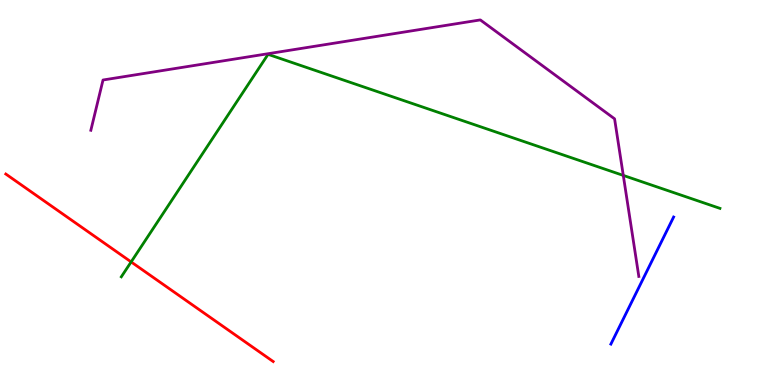[{'lines': ['blue', 'red'], 'intersections': []}, {'lines': ['green', 'red'], 'intersections': [{'x': 1.69, 'y': 3.2}]}, {'lines': ['purple', 'red'], 'intersections': []}, {'lines': ['blue', 'green'], 'intersections': []}, {'lines': ['blue', 'purple'], 'intersections': []}, {'lines': ['green', 'purple'], 'intersections': [{'x': 8.04, 'y': 5.44}]}]